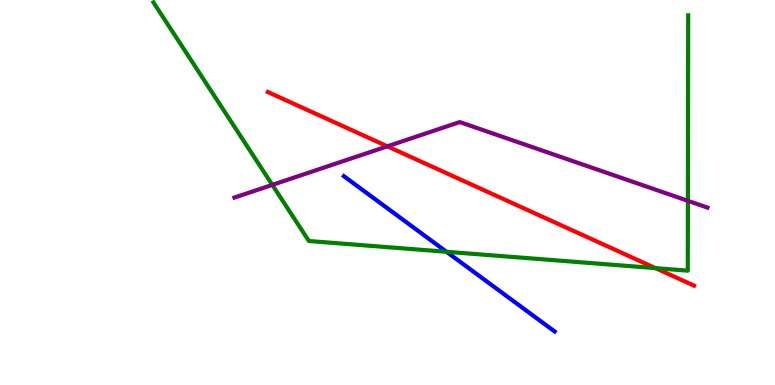[{'lines': ['blue', 'red'], 'intersections': []}, {'lines': ['green', 'red'], 'intersections': [{'x': 8.46, 'y': 3.04}]}, {'lines': ['purple', 'red'], 'intersections': [{'x': 5.0, 'y': 6.2}]}, {'lines': ['blue', 'green'], 'intersections': [{'x': 5.76, 'y': 3.46}]}, {'lines': ['blue', 'purple'], 'intersections': []}, {'lines': ['green', 'purple'], 'intersections': [{'x': 3.51, 'y': 5.2}, {'x': 8.88, 'y': 4.78}]}]